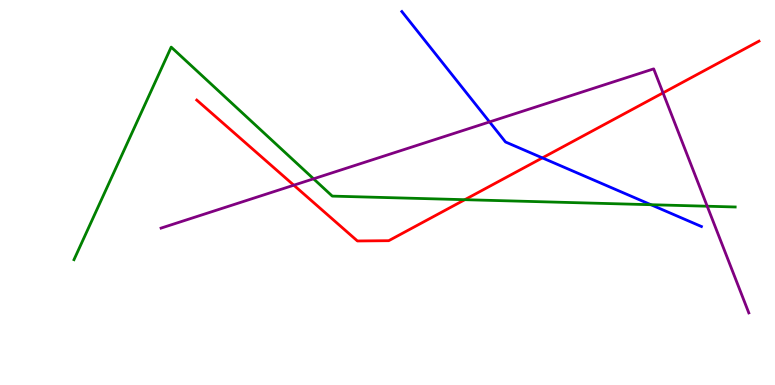[{'lines': ['blue', 'red'], 'intersections': [{'x': 7.0, 'y': 5.9}]}, {'lines': ['green', 'red'], 'intersections': [{'x': 6.0, 'y': 4.81}]}, {'lines': ['purple', 'red'], 'intersections': [{'x': 3.79, 'y': 5.19}, {'x': 8.56, 'y': 7.59}]}, {'lines': ['blue', 'green'], 'intersections': [{'x': 8.4, 'y': 4.68}]}, {'lines': ['blue', 'purple'], 'intersections': [{'x': 6.32, 'y': 6.83}]}, {'lines': ['green', 'purple'], 'intersections': [{'x': 4.05, 'y': 5.36}, {'x': 9.13, 'y': 4.64}]}]